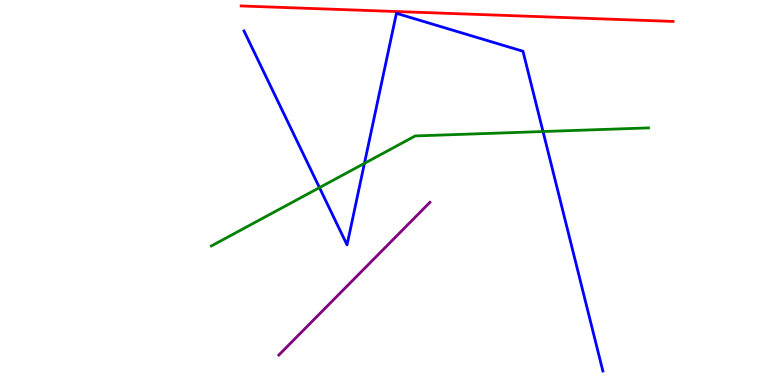[{'lines': ['blue', 'red'], 'intersections': []}, {'lines': ['green', 'red'], 'intersections': []}, {'lines': ['purple', 'red'], 'intersections': []}, {'lines': ['blue', 'green'], 'intersections': [{'x': 4.12, 'y': 5.13}, {'x': 4.7, 'y': 5.76}, {'x': 7.01, 'y': 6.58}]}, {'lines': ['blue', 'purple'], 'intersections': []}, {'lines': ['green', 'purple'], 'intersections': []}]